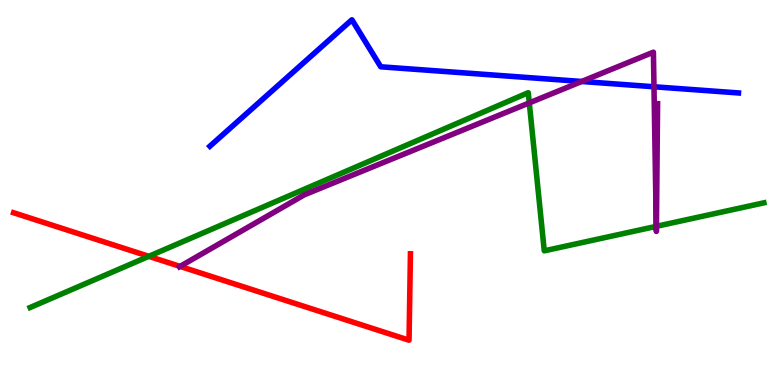[{'lines': ['blue', 'red'], 'intersections': []}, {'lines': ['green', 'red'], 'intersections': [{'x': 1.92, 'y': 3.34}]}, {'lines': ['purple', 'red'], 'intersections': [{'x': 2.32, 'y': 3.08}]}, {'lines': ['blue', 'green'], 'intersections': []}, {'lines': ['blue', 'purple'], 'intersections': [{'x': 7.51, 'y': 7.88}, {'x': 8.44, 'y': 7.75}]}, {'lines': ['green', 'purple'], 'intersections': [{'x': 6.83, 'y': 7.33}, {'x': 8.47, 'y': 4.12}, {'x': 8.47, 'y': 4.12}]}]